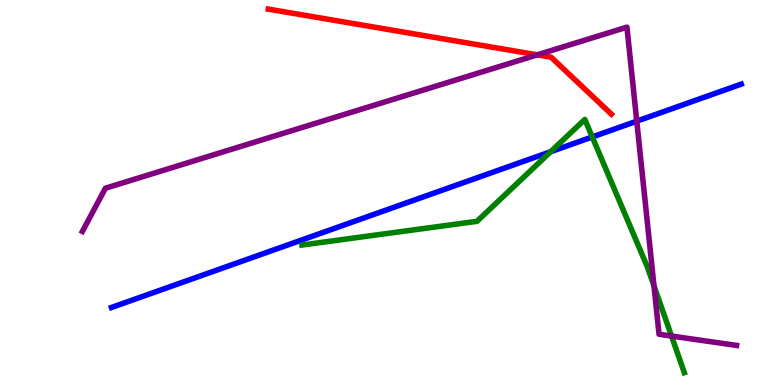[{'lines': ['blue', 'red'], 'intersections': []}, {'lines': ['green', 'red'], 'intersections': []}, {'lines': ['purple', 'red'], 'intersections': [{'x': 6.93, 'y': 8.58}]}, {'lines': ['blue', 'green'], 'intersections': [{'x': 7.11, 'y': 6.06}, {'x': 7.64, 'y': 6.44}]}, {'lines': ['blue', 'purple'], 'intersections': [{'x': 8.22, 'y': 6.85}]}, {'lines': ['green', 'purple'], 'intersections': [{'x': 8.44, 'y': 2.57}, {'x': 8.66, 'y': 1.27}]}]